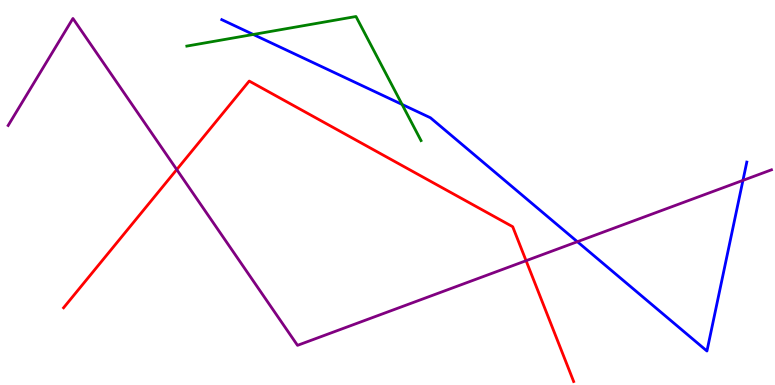[{'lines': ['blue', 'red'], 'intersections': []}, {'lines': ['green', 'red'], 'intersections': []}, {'lines': ['purple', 'red'], 'intersections': [{'x': 2.28, 'y': 5.6}, {'x': 6.79, 'y': 3.23}]}, {'lines': ['blue', 'green'], 'intersections': [{'x': 3.27, 'y': 9.1}, {'x': 5.19, 'y': 7.29}]}, {'lines': ['blue', 'purple'], 'intersections': [{'x': 7.45, 'y': 3.72}, {'x': 9.59, 'y': 5.31}]}, {'lines': ['green', 'purple'], 'intersections': []}]